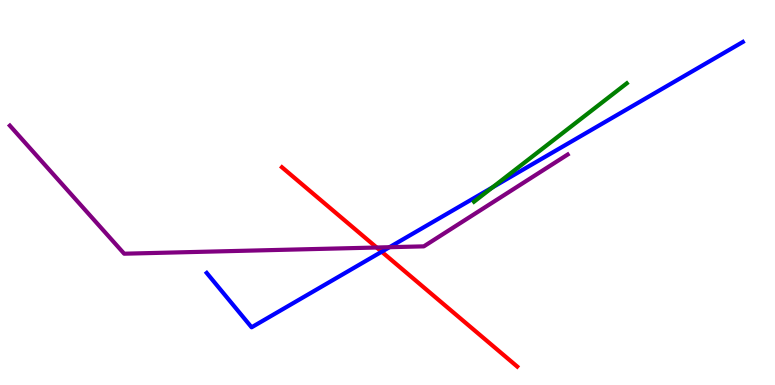[{'lines': ['blue', 'red'], 'intersections': [{'x': 4.92, 'y': 3.46}]}, {'lines': ['green', 'red'], 'intersections': []}, {'lines': ['purple', 'red'], 'intersections': [{'x': 4.86, 'y': 3.57}]}, {'lines': ['blue', 'green'], 'intersections': [{'x': 6.36, 'y': 5.13}]}, {'lines': ['blue', 'purple'], 'intersections': [{'x': 5.03, 'y': 3.58}]}, {'lines': ['green', 'purple'], 'intersections': []}]